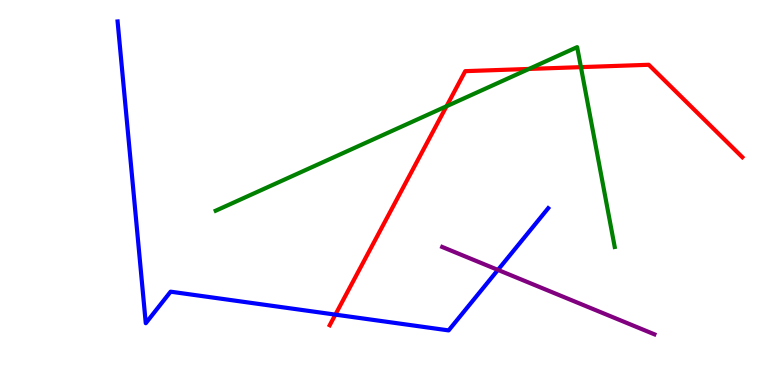[{'lines': ['blue', 'red'], 'intersections': [{'x': 4.33, 'y': 1.83}]}, {'lines': ['green', 'red'], 'intersections': [{'x': 5.76, 'y': 7.24}, {'x': 6.83, 'y': 8.21}, {'x': 7.5, 'y': 8.26}]}, {'lines': ['purple', 'red'], 'intersections': []}, {'lines': ['blue', 'green'], 'intersections': []}, {'lines': ['blue', 'purple'], 'intersections': [{'x': 6.42, 'y': 2.99}]}, {'lines': ['green', 'purple'], 'intersections': []}]